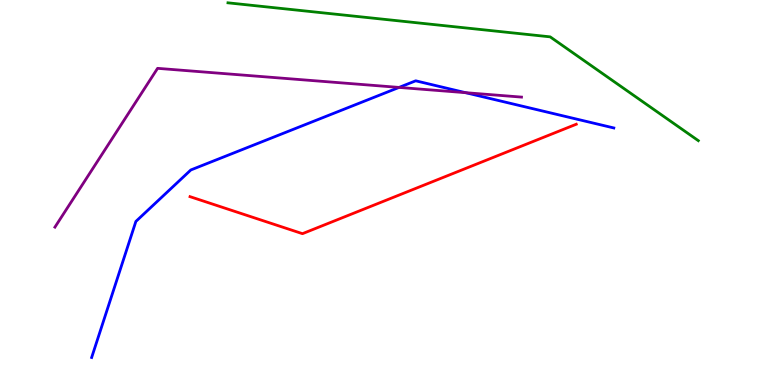[{'lines': ['blue', 'red'], 'intersections': []}, {'lines': ['green', 'red'], 'intersections': []}, {'lines': ['purple', 'red'], 'intersections': []}, {'lines': ['blue', 'green'], 'intersections': []}, {'lines': ['blue', 'purple'], 'intersections': [{'x': 5.15, 'y': 7.73}, {'x': 6.01, 'y': 7.59}]}, {'lines': ['green', 'purple'], 'intersections': []}]